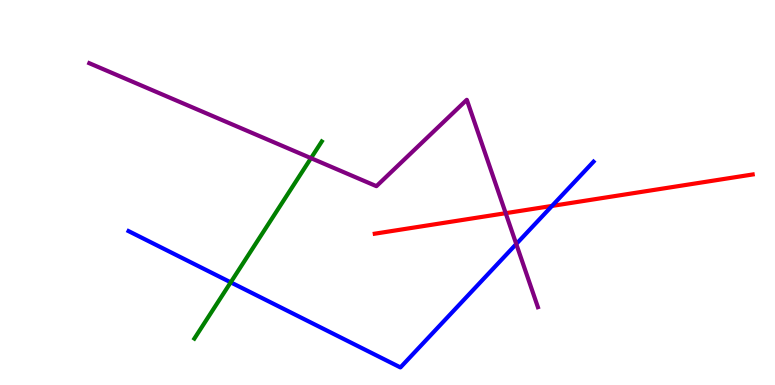[{'lines': ['blue', 'red'], 'intersections': [{'x': 7.12, 'y': 4.65}]}, {'lines': ['green', 'red'], 'intersections': []}, {'lines': ['purple', 'red'], 'intersections': [{'x': 6.53, 'y': 4.46}]}, {'lines': ['blue', 'green'], 'intersections': [{'x': 2.98, 'y': 2.67}]}, {'lines': ['blue', 'purple'], 'intersections': [{'x': 6.66, 'y': 3.66}]}, {'lines': ['green', 'purple'], 'intersections': [{'x': 4.01, 'y': 5.89}]}]